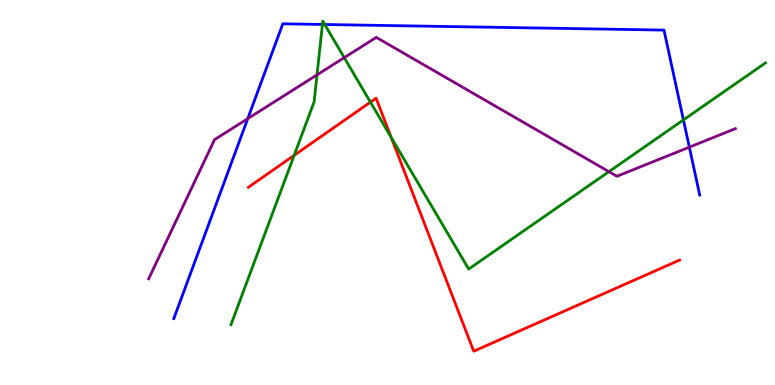[{'lines': ['blue', 'red'], 'intersections': []}, {'lines': ['green', 'red'], 'intersections': [{'x': 3.8, 'y': 5.97}, {'x': 4.78, 'y': 7.35}, {'x': 5.05, 'y': 6.43}]}, {'lines': ['purple', 'red'], 'intersections': []}, {'lines': ['blue', 'green'], 'intersections': [{'x': 4.16, 'y': 9.36}, {'x': 4.19, 'y': 9.36}, {'x': 8.82, 'y': 6.89}]}, {'lines': ['blue', 'purple'], 'intersections': [{'x': 3.2, 'y': 6.92}, {'x': 8.89, 'y': 6.18}]}, {'lines': ['green', 'purple'], 'intersections': [{'x': 4.09, 'y': 8.06}, {'x': 4.44, 'y': 8.5}, {'x': 7.86, 'y': 5.54}]}]